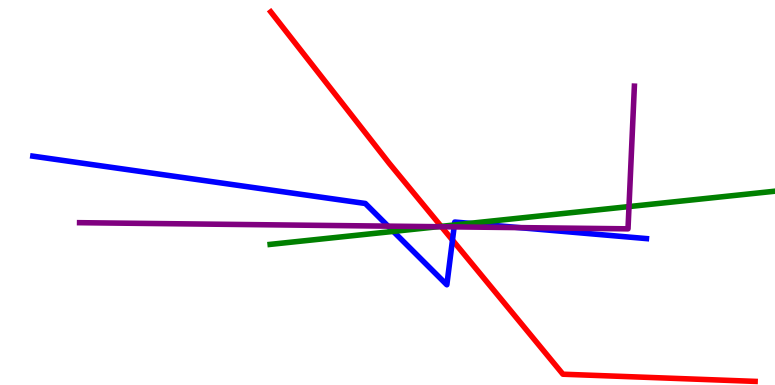[{'lines': ['blue', 'red'], 'intersections': [{'x': 5.84, 'y': 3.76}]}, {'lines': ['green', 'red'], 'intersections': [{'x': 5.69, 'y': 4.12}]}, {'lines': ['purple', 'red'], 'intersections': [{'x': 5.7, 'y': 4.11}]}, {'lines': ['blue', 'green'], 'intersections': [{'x': 5.08, 'y': 3.99}, {'x': 5.86, 'y': 4.16}, {'x': 6.06, 'y': 4.2}]}, {'lines': ['blue', 'purple'], 'intersections': [{'x': 5.01, 'y': 4.13}, {'x': 5.86, 'y': 4.11}, {'x': 6.7, 'y': 4.09}]}, {'lines': ['green', 'purple'], 'intersections': [{'x': 5.65, 'y': 4.11}, {'x': 8.12, 'y': 4.63}]}]